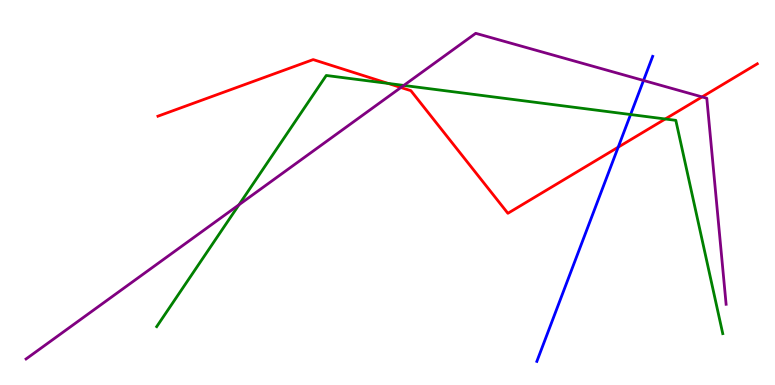[{'lines': ['blue', 'red'], 'intersections': [{'x': 7.98, 'y': 6.18}]}, {'lines': ['green', 'red'], 'intersections': [{'x': 5.01, 'y': 7.83}, {'x': 8.58, 'y': 6.91}]}, {'lines': ['purple', 'red'], 'intersections': [{'x': 5.17, 'y': 7.73}, {'x': 9.06, 'y': 7.48}]}, {'lines': ['blue', 'green'], 'intersections': [{'x': 8.14, 'y': 7.03}]}, {'lines': ['blue', 'purple'], 'intersections': [{'x': 8.3, 'y': 7.91}]}, {'lines': ['green', 'purple'], 'intersections': [{'x': 3.08, 'y': 4.68}, {'x': 5.21, 'y': 7.78}]}]